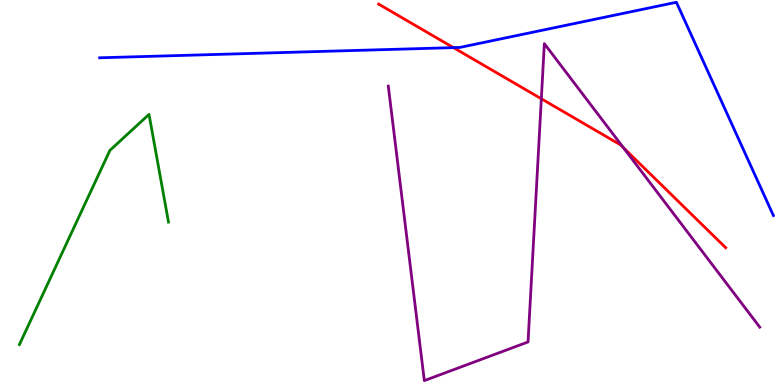[{'lines': ['blue', 'red'], 'intersections': [{'x': 5.85, 'y': 8.76}]}, {'lines': ['green', 'red'], 'intersections': []}, {'lines': ['purple', 'red'], 'intersections': [{'x': 6.98, 'y': 7.43}, {'x': 8.04, 'y': 6.17}]}, {'lines': ['blue', 'green'], 'intersections': []}, {'lines': ['blue', 'purple'], 'intersections': []}, {'lines': ['green', 'purple'], 'intersections': []}]